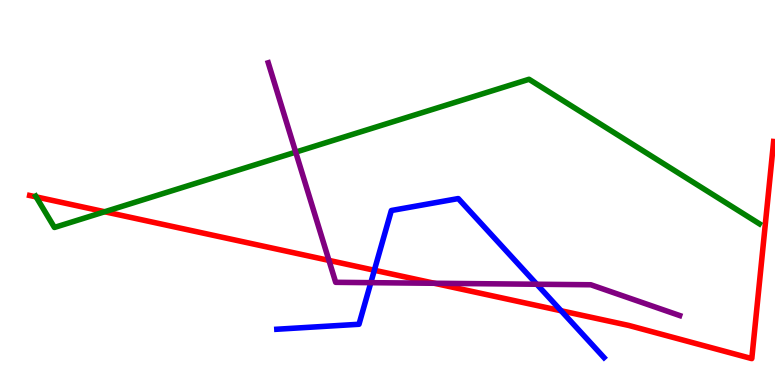[{'lines': ['blue', 'red'], 'intersections': [{'x': 4.83, 'y': 2.98}, {'x': 7.24, 'y': 1.93}]}, {'lines': ['green', 'red'], 'intersections': [{'x': 0.466, 'y': 4.89}, {'x': 1.35, 'y': 4.5}]}, {'lines': ['purple', 'red'], 'intersections': [{'x': 4.24, 'y': 3.24}, {'x': 5.6, 'y': 2.64}]}, {'lines': ['blue', 'green'], 'intersections': []}, {'lines': ['blue', 'purple'], 'intersections': [{'x': 4.78, 'y': 2.66}, {'x': 6.93, 'y': 2.62}]}, {'lines': ['green', 'purple'], 'intersections': [{'x': 3.82, 'y': 6.05}]}]